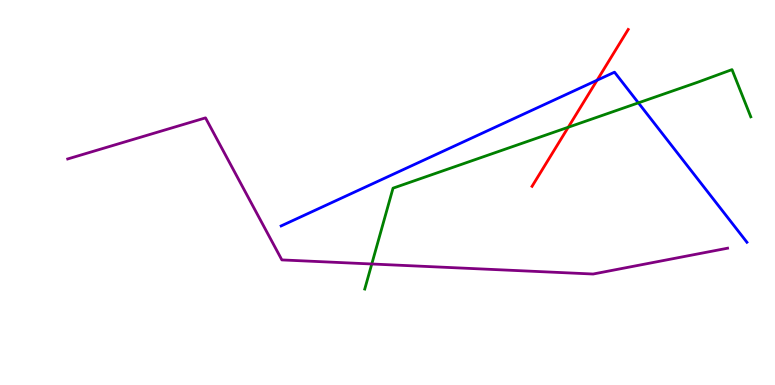[{'lines': ['blue', 'red'], 'intersections': [{'x': 7.7, 'y': 7.92}]}, {'lines': ['green', 'red'], 'intersections': [{'x': 7.33, 'y': 6.7}]}, {'lines': ['purple', 'red'], 'intersections': []}, {'lines': ['blue', 'green'], 'intersections': [{'x': 8.24, 'y': 7.33}]}, {'lines': ['blue', 'purple'], 'intersections': []}, {'lines': ['green', 'purple'], 'intersections': [{'x': 4.8, 'y': 3.14}]}]